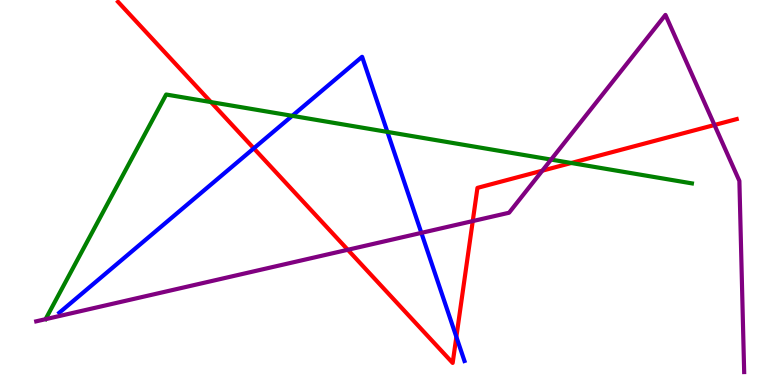[{'lines': ['blue', 'red'], 'intersections': [{'x': 3.27, 'y': 6.15}, {'x': 5.89, 'y': 1.25}]}, {'lines': ['green', 'red'], 'intersections': [{'x': 2.72, 'y': 7.35}, {'x': 7.37, 'y': 5.77}]}, {'lines': ['purple', 'red'], 'intersections': [{'x': 4.49, 'y': 3.51}, {'x': 6.1, 'y': 4.26}, {'x': 7.0, 'y': 5.57}, {'x': 9.22, 'y': 6.75}]}, {'lines': ['blue', 'green'], 'intersections': [{'x': 3.77, 'y': 6.99}, {'x': 5.0, 'y': 6.57}]}, {'lines': ['blue', 'purple'], 'intersections': [{'x': 5.44, 'y': 3.95}]}, {'lines': ['green', 'purple'], 'intersections': [{'x': 7.11, 'y': 5.86}]}]